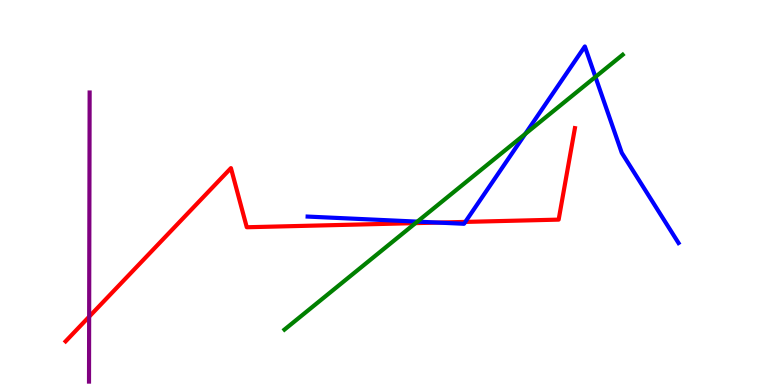[{'lines': ['blue', 'red'], 'intersections': [{'x': 5.65, 'y': 4.22}, {'x': 6.0, 'y': 4.24}]}, {'lines': ['green', 'red'], 'intersections': [{'x': 5.36, 'y': 4.2}]}, {'lines': ['purple', 'red'], 'intersections': [{'x': 1.15, 'y': 1.77}]}, {'lines': ['blue', 'green'], 'intersections': [{'x': 5.39, 'y': 4.24}, {'x': 6.78, 'y': 6.52}, {'x': 7.68, 'y': 8.0}]}, {'lines': ['blue', 'purple'], 'intersections': []}, {'lines': ['green', 'purple'], 'intersections': []}]